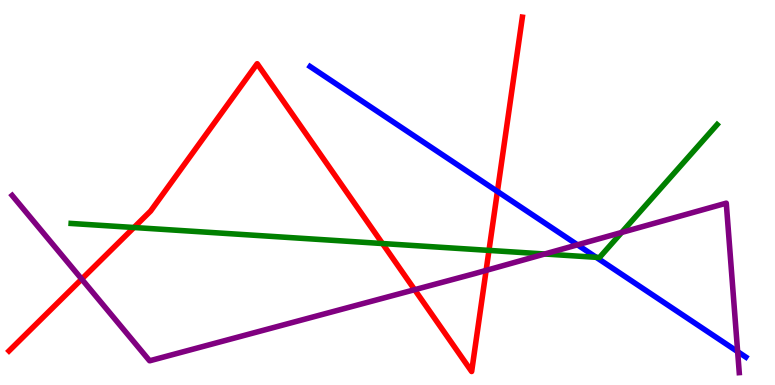[{'lines': ['blue', 'red'], 'intersections': [{'x': 6.42, 'y': 5.03}]}, {'lines': ['green', 'red'], 'intersections': [{'x': 1.73, 'y': 4.09}, {'x': 4.94, 'y': 3.67}, {'x': 6.31, 'y': 3.5}]}, {'lines': ['purple', 'red'], 'intersections': [{'x': 1.05, 'y': 2.75}, {'x': 5.35, 'y': 2.48}, {'x': 6.27, 'y': 2.98}]}, {'lines': ['blue', 'green'], 'intersections': [{'x': 7.69, 'y': 3.32}]}, {'lines': ['blue', 'purple'], 'intersections': [{'x': 7.45, 'y': 3.64}, {'x': 9.52, 'y': 0.867}]}, {'lines': ['green', 'purple'], 'intersections': [{'x': 7.03, 'y': 3.4}, {'x': 8.02, 'y': 3.96}]}]